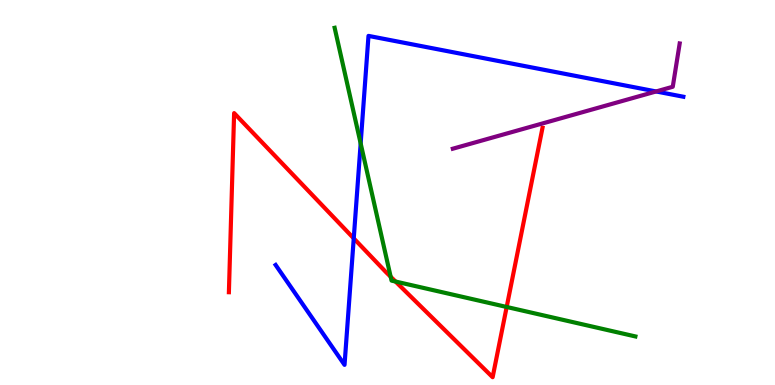[{'lines': ['blue', 'red'], 'intersections': [{'x': 4.56, 'y': 3.81}]}, {'lines': ['green', 'red'], 'intersections': [{'x': 5.04, 'y': 2.81}, {'x': 5.1, 'y': 2.69}, {'x': 6.54, 'y': 2.03}]}, {'lines': ['purple', 'red'], 'intersections': []}, {'lines': ['blue', 'green'], 'intersections': [{'x': 4.65, 'y': 6.27}]}, {'lines': ['blue', 'purple'], 'intersections': [{'x': 8.47, 'y': 7.62}]}, {'lines': ['green', 'purple'], 'intersections': []}]